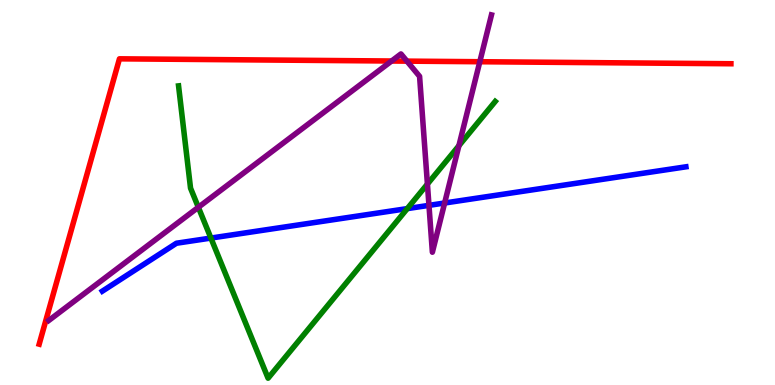[{'lines': ['blue', 'red'], 'intersections': []}, {'lines': ['green', 'red'], 'intersections': []}, {'lines': ['purple', 'red'], 'intersections': [{'x': 5.05, 'y': 8.42}, {'x': 5.25, 'y': 8.41}, {'x': 6.19, 'y': 8.4}]}, {'lines': ['blue', 'green'], 'intersections': [{'x': 2.72, 'y': 3.82}, {'x': 5.26, 'y': 4.58}]}, {'lines': ['blue', 'purple'], 'intersections': [{'x': 5.54, 'y': 4.67}, {'x': 5.74, 'y': 4.73}]}, {'lines': ['green', 'purple'], 'intersections': [{'x': 2.56, 'y': 4.62}, {'x': 5.52, 'y': 5.22}, {'x': 5.92, 'y': 6.22}]}]